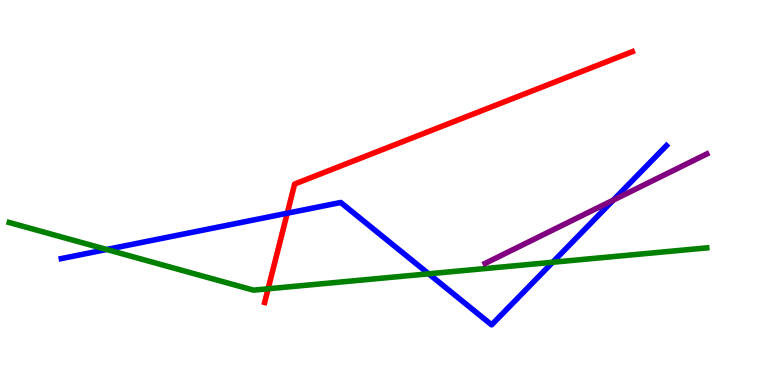[{'lines': ['blue', 'red'], 'intersections': [{'x': 3.71, 'y': 4.46}]}, {'lines': ['green', 'red'], 'intersections': [{'x': 3.46, 'y': 2.5}]}, {'lines': ['purple', 'red'], 'intersections': []}, {'lines': ['blue', 'green'], 'intersections': [{'x': 1.38, 'y': 3.52}, {'x': 5.53, 'y': 2.89}, {'x': 7.13, 'y': 3.19}]}, {'lines': ['blue', 'purple'], 'intersections': [{'x': 7.91, 'y': 4.8}]}, {'lines': ['green', 'purple'], 'intersections': []}]